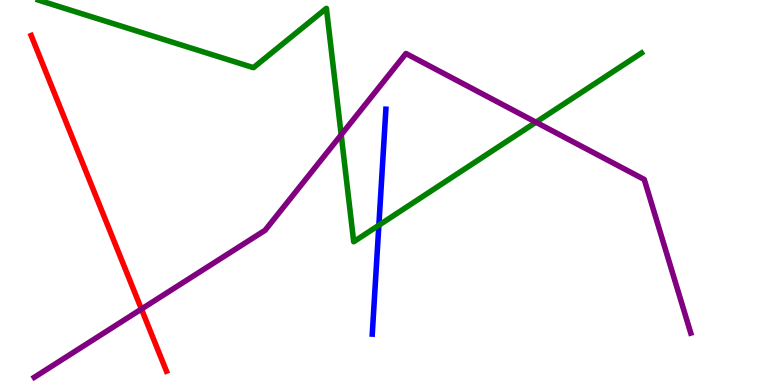[{'lines': ['blue', 'red'], 'intersections': []}, {'lines': ['green', 'red'], 'intersections': []}, {'lines': ['purple', 'red'], 'intersections': [{'x': 1.82, 'y': 1.97}]}, {'lines': ['blue', 'green'], 'intersections': [{'x': 4.89, 'y': 4.15}]}, {'lines': ['blue', 'purple'], 'intersections': []}, {'lines': ['green', 'purple'], 'intersections': [{'x': 4.4, 'y': 6.5}, {'x': 6.92, 'y': 6.83}]}]